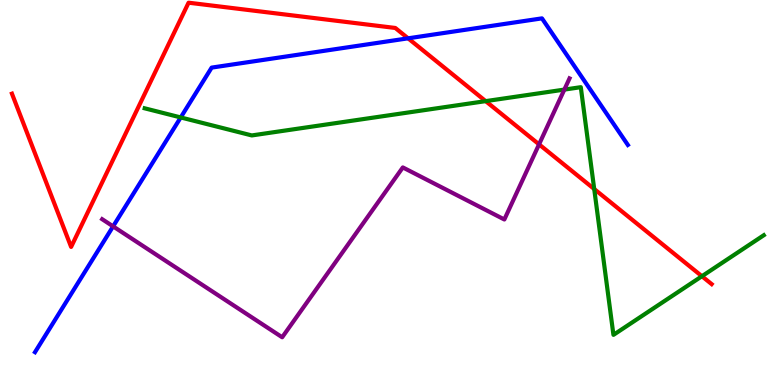[{'lines': ['blue', 'red'], 'intersections': [{'x': 5.27, 'y': 9.0}]}, {'lines': ['green', 'red'], 'intersections': [{'x': 6.27, 'y': 7.37}, {'x': 7.67, 'y': 5.09}, {'x': 9.06, 'y': 2.83}]}, {'lines': ['purple', 'red'], 'intersections': [{'x': 6.96, 'y': 6.25}]}, {'lines': ['blue', 'green'], 'intersections': [{'x': 2.33, 'y': 6.95}]}, {'lines': ['blue', 'purple'], 'intersections': [{'x': 1.46, 'y': 4.12}]}, {'lines': ['green', 'purple'], 'intersections': [{'x': 7.28, 'y': 7.67}]}]